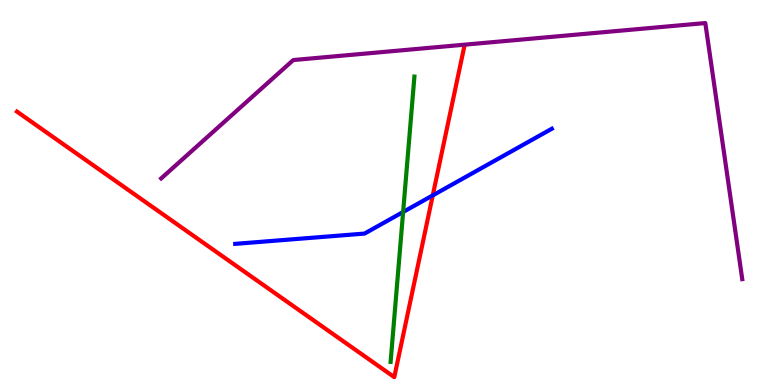[{'lines': ['blue', 'red'], 'intersections': [{'x': 5.58, 'y': 4.92}]}, {'lines': ['green', 'red'], 'intersections': []}, {'lines': ['purple', 'red'], 'intersections': []}, {'lines': ['blue', 'green'], 'intersections': [{'x': 5.2, 'y': 4.49}]}, {'lines': ['blue', 'purple'], 'intersections': []}, {'lines': ['green', 'purple'], 'intersections': []}]